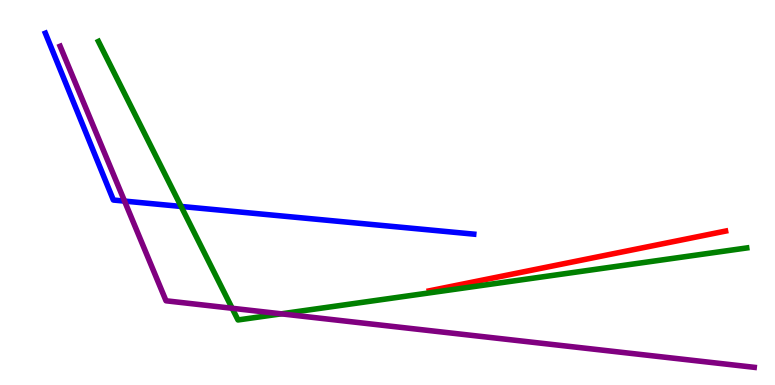[{'lines': ['blue', 'red'], 'intersections': []}, {'lines': ['green', 'red'], 'intersections': []}, {'lines': ['purple', 'red'], 'intersections': []}, {'lines': ['blue', 'green'], 'intersections': [{'x': 2.34, 'y': 4.64}]}, {'lines': ['blue', 'purple'], 'intersections': [{'x': 1.61, 'y': 4.78}]}, {'lines': ['green', 'purple'], 'intersections': [{'x': 3.0, 'y': 1.99}, {'x': 3.63, 'y': 1.85}]}]